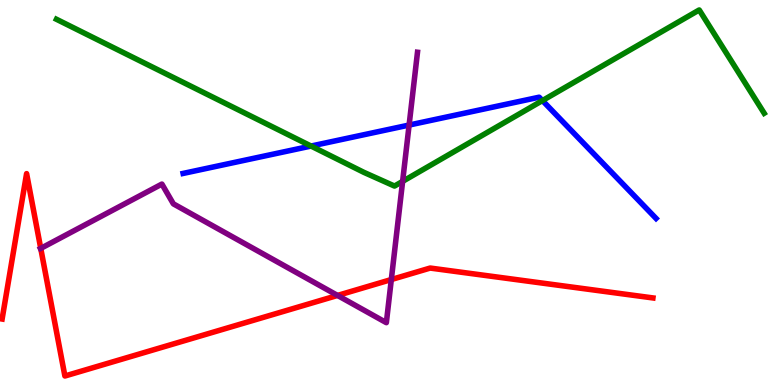[{'lines': ['blue', 'red'], 'intersections': []}, {'lines': ['green', 'red'], 'intersections': []}, {'lines': ['purple', 'red'], 'intersections': [{'x': 0.526, 'y': 3.55}, {'x': 4.36, 'y': 2.33}, {'x': 5.05, 'y': 2.74}]}, {'lines': ['blue', 'green'], 'intersections': [{'x': 4.01, 'y': 6.21}, {'x': 7.0, 'y': 7.39}]}, {'lines': ['blue', 'purple'], 'intersections': [{'x': 5.28, 'y': 6.75}]}, {'lines': ['green', 'purple'], 'intersections': [{'x': 5.2, 'y': 5.29}]}]